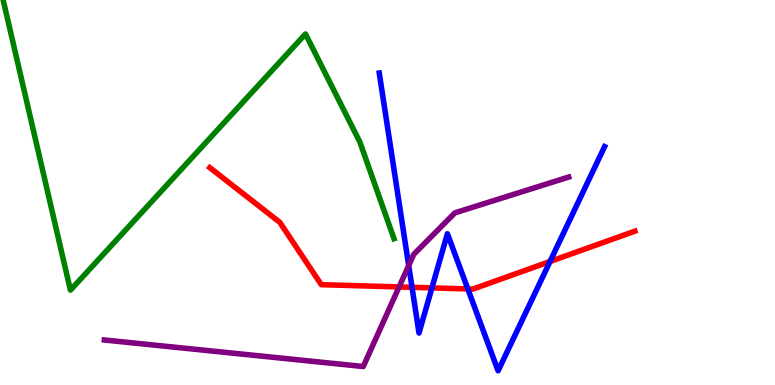[{'lines': ['blue', 'red'], 'intersections': [{'x': 5.32, 'y': 2.54}, {'x': 5.57, 'y': 2.52}, {'x': 6.04, 'y': 2.5}, {'x': 7.1, 'y': 3.21}]}, {'lines': ['green', 'red'], 'intersections': []}, {'lines': ['purple', 'red'], 'intersections': [{'x': 5.15, 'y': 2.55}]}, {'lines': ['blue', 'green'], 'intersections': []}, {'lines': ['blue', 'purple'], 'intersections': [{'x': 5.27, 'y': 3.1}]}, {'lines': ['green', 'purple'], 'intersections': []}]